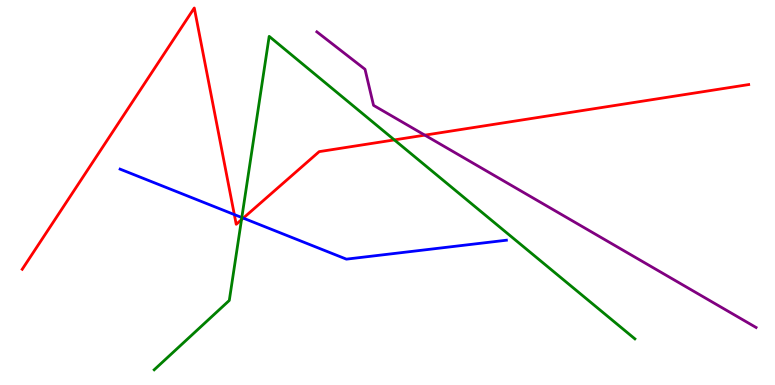[{'lines': ['blue', 'red'], 'intersections': [{'x': 3.02, 'y': 4.43}, {'x': 3.14, 'y': 4.33}]}, {'lines': ['green', 'red'], 'intersections': [{'x': 3.12, 'y': 4.29}, {'x': 5.09, 'y': 6.37}]}, {'lines': ['purple', 'red'], 'intersections': [{'x': 5.48, 'y': 6.49}]}, {'lines': ['blue', 'green'], 'intersections': [{'x': 3.12, 'y': 4.35}]}, {'lines': ['blue', 'purple'], 'intersections': []}, {'lines': ['green', 'purple'], 'intersections': []}]